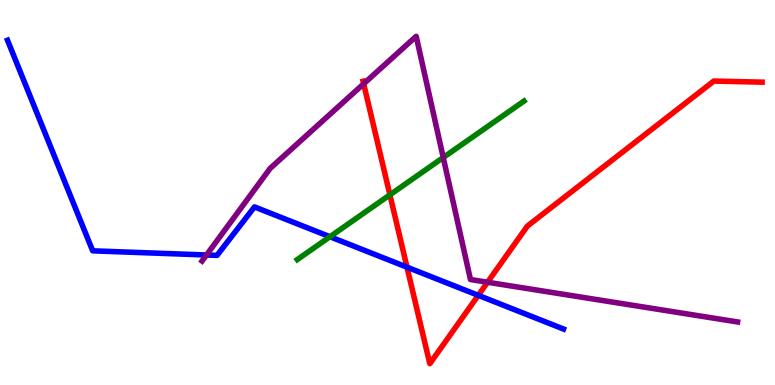[{'lines': ['blue', 'red'], 'intersections': [{'x': 5.25, 'y': 3.06}, {'x': 6.17, 'y': 2.33}]}, {'lines': ['green', 'red'], 'intersections': [{'x': 5.03, 'y': 4.94}]}, {'lines': ['purple', 'red'], 'intersections': [{'x': 4.69, 'y': 7.82}, {'x': 6.29, 'y': 2.67}]}, {'lines': ['blue', 'green'], 'intersections': [{'x': 4.26, 'y': 3.85}]}, {'lines': ['blue', 'purple'], 'intersections': [{'x': 2.66, 'y': 3.38}]}, {'lines': ['green', 'purple'], 'intersections': [{'x': 5.72, 'y': 5.91}]}]